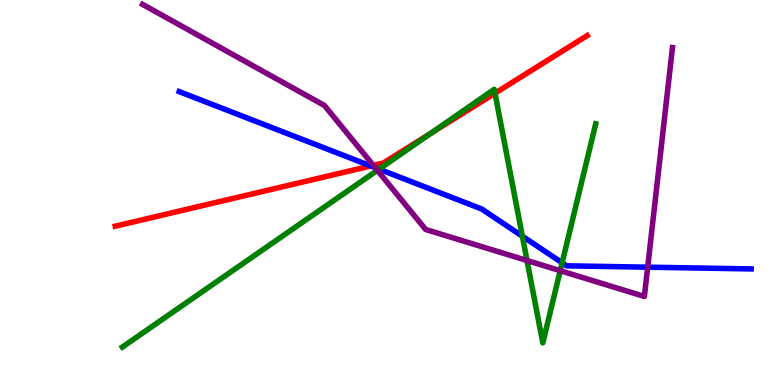[{'lines': ['blue', 'red'], 'intersections': [{'x': 4.78, 'y': 5.69}]}, {'lines': ['green', 'red'], 'intersections': [{'x': 5.56, 'y': 6.53}, {'x': 6.39, 'y': 7.58}]}, {'lines': ['purple', 'red'], 'intersections': [{'x': 4.82, 'y': 5.7}]}, {'lines': ['blue', 'green'], 'intersections': [{'x': 4.89, 'y': 5.61}, {'x': 6.74, 'y': 3.87}, {'x': 7.25, 'y': 3.17}]}, {'lines': ['blue', 'purple'], 'intersections': [{'x': 4.84, 'y': 5.65}, {'x': 8.36, 'y': 3.06}]}, {'lines': ['green', 'purple'], 'intersections': [{'x': 4.87, 'y': 5.58}, {'x': 6.8, 'y': 3.23}, {'x': 7.23, 'y': 2.97}]}]